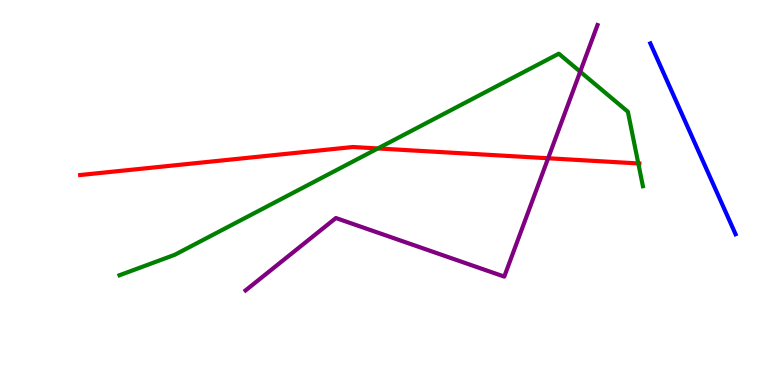[{'lines': ['blue', 'red'], 'intersections': []}, {'lines': ['green', 'red'], 'intersections': [{'x': 4.88, 'y': 6.14}, {'x': 8.24, 'y': 5.75}]}, {'lines': ['purple', 'red'], 'intersections': [{'x': 7.07, 'y': 5.89}]}, {'lines': ['blue', 'green'], 'intersections': []}, {'lines': ['blue', 'purple'], 'intersections': []}, {'lines': ['green', 'purple'], 'intersections': [{'x': 7.49, 'y': 8.14}]}]